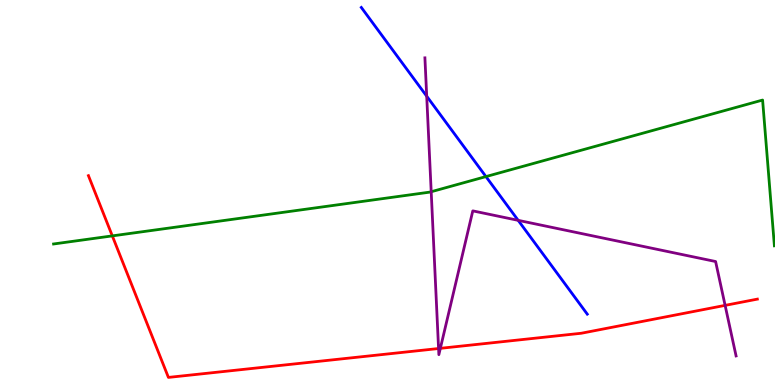[{'lines': ['blue', 'red'], 'intersections': []}, {'lines': ['green', 'red'], 'intersections': [{'x': 1.45, 'y': 3.87}]}, {'lines': ['purple', 'red'], 'intersections': [{'x': 5.66, 'y': 0.948}, {'x': 5.68, 'y': 0.953}, {'x': 9.36, 'y': 2.07}]}, {'lines': ['blue', 'green'], 'intersections': [{'x': 6.27, 'y': 5.41}]}, {'lines': ['blue', 'purple'], 'intersections': [{'x': 5.51, 'y': 7.5}, {'x': 6.69, 'y': 4.28}]}, {'lines': ['green', 'purple'], 'intersections': [{'x': 5.56, 'y': 5.02}]}]